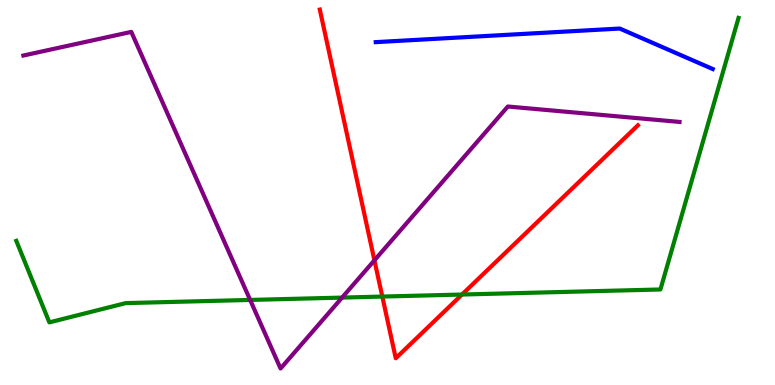[{'lines': ['blue', 'red'], 'intersections': []}, {'lines': ['green', 'red'], 'intersections': [{'x': 4.93, 'y': 2.3}, {'x': 5.96, 'y': 2.35}]}, {'lines': ['purple', 'red'], 'intersections': [{'x': 4.83, 'y': 3.24}]}, {'lines': ['blue', 'green'], 'intersections': []}, {'lines': ['blue', 'purple'], 'intersections': []}, {'lines': ['green', 'purple'], 'intersections': [{'x': 3.23, 'y': 2.21}, {'x': 4.41, 'y': 2.27}]}]